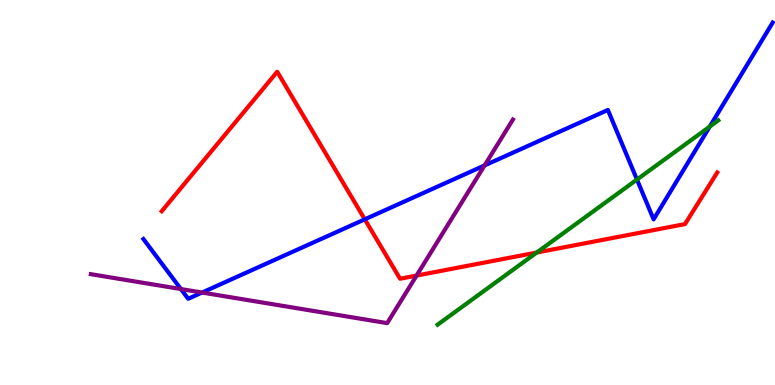[{'lines': ['blue', 'red'], 'intersections': [{'x': 4.71, 'y': 4.3}]}, {'lines': ['green', 'red'], 'intersections': [{'x': 6.93, 'y': 3.44}]}, {'lines': ['purple', 'red'], 'intersections': [{'x': 5.37, 'y': 2.84}]}, {'lines': ['blue', 'green'], 'intersections': [{'x': 8.22, 'y': 5.34}, {'x': 9.16, 'y': 6.71}]}, {'lines': ['blue', 'purple'], 'intersections': [{'x': 2.33, 'y': 2.49}, {'x': 2.61, 'y': 2.4}, {'x': 6.25, 'y': 5.7}]}, {'lines': ['green', 'purple'], 'intersections': []}]